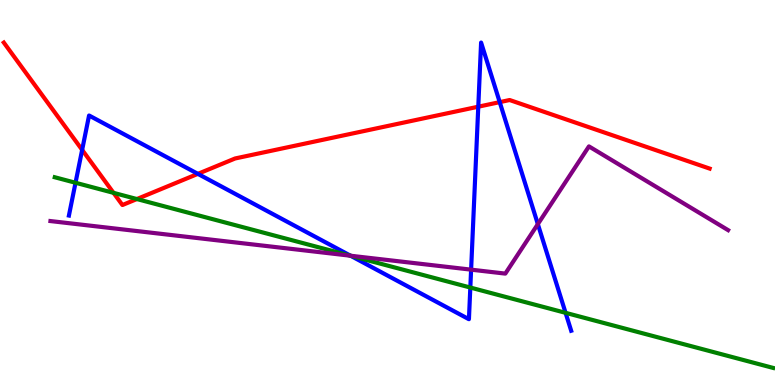[{'lines': ['blue', 'red'], 'intersections': [{'x': 1.06, 'y': 6.11}, {'x': 2.55, 'y': 5.48}, {'x': 6.17, 'y': 7.23}, {'x': 6.45, 'y': 7.35}]}, {'lines': ['green', 'red'], 'intersections': [{'x': 1.46, 'y': 4.99}, {'x': 1.77, 'y': 4.83}]}, {'lines': ['purple', 'red'], 'intersections': []}, {'lines': ['blue', 'green'], 'intersections': [{'x': 0.974, 'y': 5.25}, {'x': 4.52, 'y': 3.36}, {'x': 6.07, 'y': 2.53}, {'x': 7.3, 'y': 1.87}]}, {'lines': ['blue', 'purple'], 'intersections': [{'x': 4.52, 'y': 3.36}, {'x': 6.08, 'y': 3.0}, {'x': 6.94, 'y': 4.18}]}, {'lines': ['green', 'purple'], 'intersections': [{'x': 4.52, 'y': 3.36}]}]